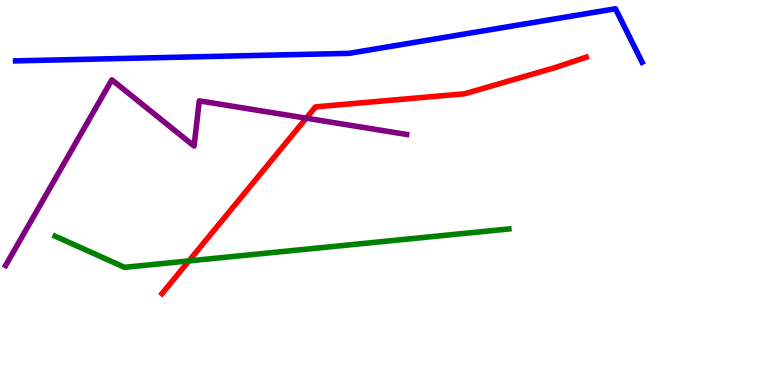[{'lines': ['blue', 'red'], 'intersections': []}, {'lines': ['green', 'red'], 'intersections': [{'x': 2.44, 'y': 3.22}]}, {'lines': ['purple', 'red'], 'intersections': [{'x': 3.95, 'y': 6.93}]}, {'lines': ['blue', 'green'], 'intersections': []}, {'lines': ['blue', 'purple'], 'intersections': []}, {'lines': ['green', 'purple'], 'intersections': []}]